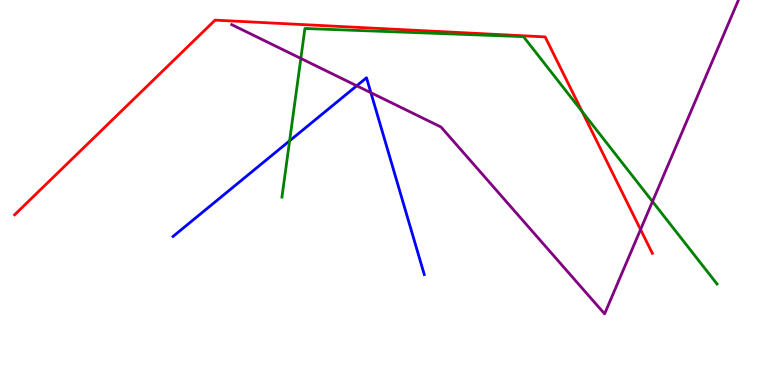[{'lines': ['blue', 'red'], 'intersections': []}, {'lines': ['green', 'red'], 'intersections': [{'x': 7.51, 'y': 7.1}]}, {'lines': ['purple', 'red'], 'intersections': [{'x': 8.27, 'y': 4.04}]}, {'lines': ['blue', 'green'], 'intersections': [{'x': 3.74, 'y': 6.34}]}, {'lines': ['blue', 'purple'], 'intersections': [{'x': 4.6, 'y': 7.77}, {'x': 4.79, 'y': 7.59}]}, {'lines': ['green', 'purple'], 'intersections': [{'x': 3.88, 'y': 8.48}, {'x': 8.42, 'y': 4.77}]}]